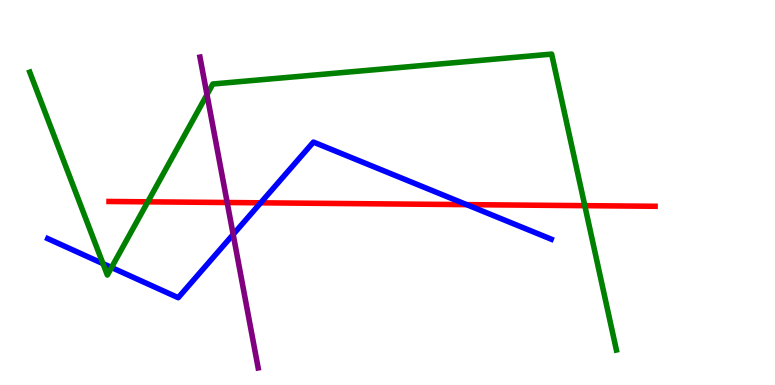[{'lines': ['blue', 'red'], 'intersections': [{'x': 3.36, 'y': 4.73}, {'x': 6.02, 'y': 4.69}]}, {'lines': ['green', 'red'], 'intersections': [{'x': 1.91, 'y': 4.76}, {'x': 7.55, 'y': 4.66}]}, {'lines': ['purple', 'red'], 'intersections': [{'x': 2.93, 'y': 4.74}]}, {'lines': ['blue', 'green'], 'intersections': [{'x': 1.33, 'y': 3.15}, {'x': 1.44, 'y': 3.05}]}, {'lines': ['blue', 'purple'], 'intersections': [{'x': 3.01, 'y': 3.91}]}, {'lines': ['green', 'purple'], 'intersections': [{'x': 2.67, 'y': 7.54}]}]